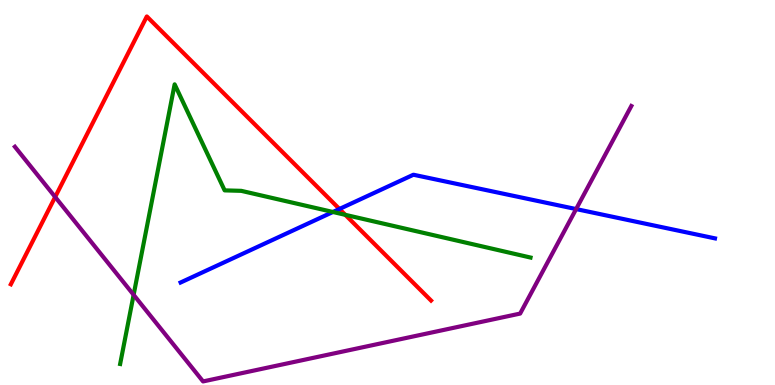[{'lines': ['blue', 'red'], 'intersections': [{'x': 4.38, 'y': 4.57}]}, {'lines': ['green', 'red'], 'intersections': [{'x': 4.46, 'y': 4.42}]}, {'lines': ['purple', 'red'], 'intersections': [{'x': 0.712, 'y': 4.88}]}, {'lines': ['blue', 'green'], 'intersections': [{'x': 4.3, 'y': 4.49}]}, {'lines': ['blue', 'purple'], 'intersections': [{'x': 7.43, 'y': 4.57}]}, {'lines': ['green', 'purple'], 'intersections': [{'x': 1.72, 'y': 2.34}]}]